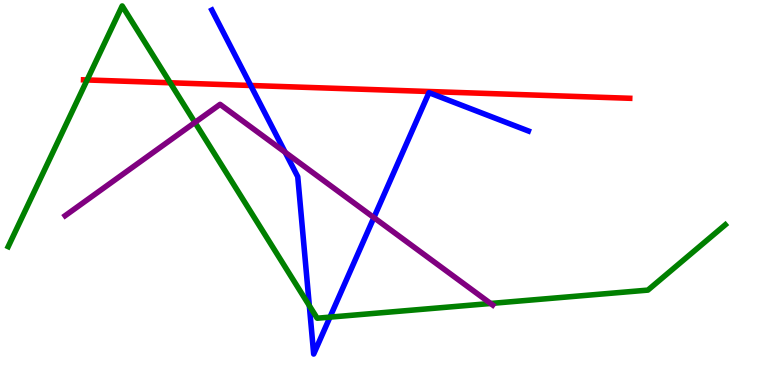[{'lines': ['blue', 'red'], 'intersections': [{'x': 3.23, 'y': 7.78}]}, {'lines': ['green', 'red'], 'intersections': [{'x': 1.12, 'y': 7.92}, {'x': 2.2, 'y': 7.85}]}, {'lines': ['purple', 'red'], 'intersections': []}, {'lines': ['blue', 'green'], 'intersections': [{'x': 3.99, 'y': 2.06}, {'x': 4.26, 'y': 1.76}]}, {'lines': ['blue', 'purple'], 'intersections': [{'x': 3.68, 'y': 6.04}, {'x': 4.82, 'y': 4.35}]}, {'lines': ['green', 'purple'], 'intersections': [{'x': 2.52, 'y': 6.82}, {'x': 6.33, 'y': 2.12}]}]